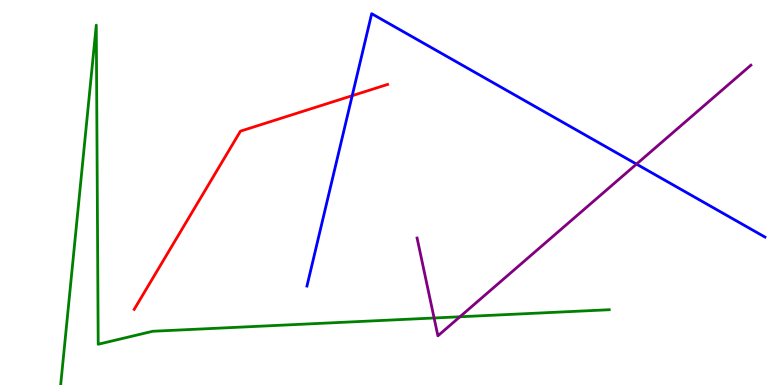[{'lines': ['blue', 'red'], 'intersections': [{'x': 4.54, 'y': 7.51}]}, {'lines': ['green', 'red'], 'intersections': []}, {'lines': ['purple', 'red'], 'intersections': []}, {'lines': ['blue', 'green'], 'intersections': []}, {'lines': ['blue', 'purple'], 'intersections': [{'x': 8.21, 'y': 5.74}]}, {'lines': ['green', 'purple'], 'intersections': [{'x': 5.6, 'y': 1.74}, {'x': 5.93, 'y': 1.77}]}]